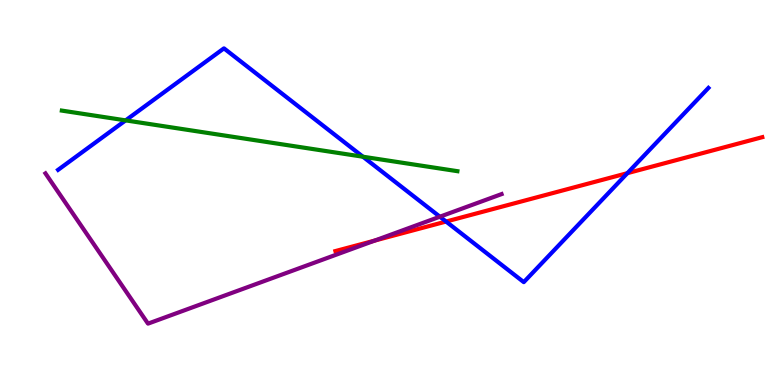[{'lines': ['blue', 'red'], 'intersections': [{'x': 5.76, 'y': 4.25}, {'x': 8.1, 'y': 5.5}]}, {'lines': ['green', 'red'], 'intersections': []}, {'lines': ['purple', 'red'], 'intersections': [{'x': 4.83, 'y': 3.75}]}, {'lines': ['blue', 'green'], 'intersections': [{'x': 1.62, 'y': 6.87}, {'x': 4.68, 'y': 5.93}]}, {'lines': ['blue', 'purple'], 'intersections': [{'x': 5.68, 'y': 4.37}]}, {'lines': ['green', 'purple'], 'intersections': []}]